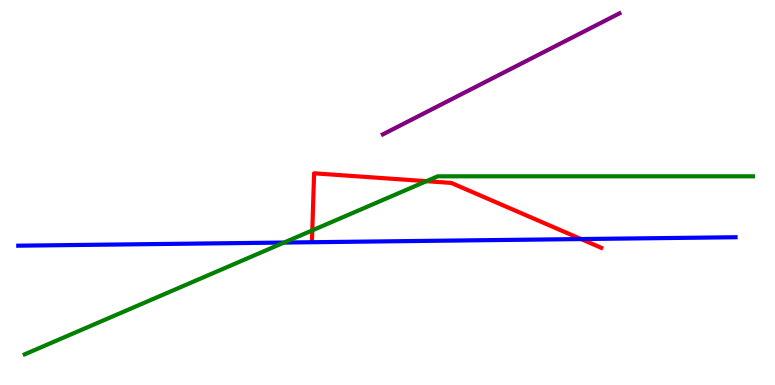[{'lines': ['blue', 'red'], 'intersections': [{'x': 7.5, 'y': 3.79}]}, {'lines': ['green', 'red'], 'intersections': [{'x': 4.03, 'y': 4.02}, {'x': 5.5, 'y': 5.29}]}, {'lines': ['purple', 'red'], 'intersections': []}, {'lines': ['blue', 'green'], 'intersections': [{'x': 3.67, 'y': 3.7}]}, {'lines': ['blue', 'purple'], 'intersections': []}, {'lines': ['green', 'purple'], 'intersections': []}]